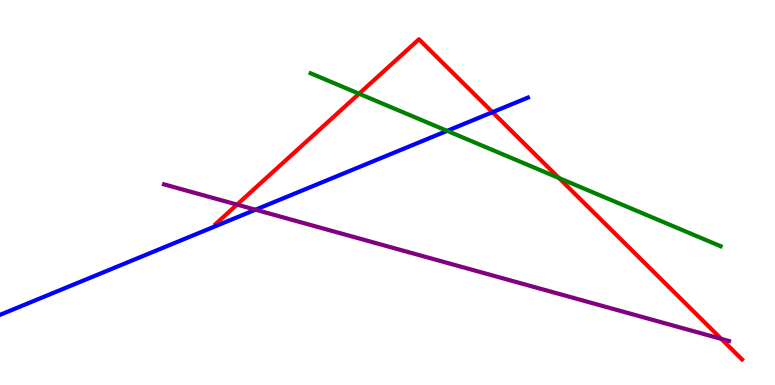[{'lines': ['blue', 'red'], 'intersections': [{'x': 6.35, 'y': 7.09}]}, {'lines': ['green', 'red'], 'intersections': [{'x': 4.63, 'y': 7.57}, {'x': 7.21, 'y': 5.38}]}, {'lines': ['purple', 'red'], 'intersections': [{'x': 3.06, 'y': 4.69}, {'x': 9.31, 'y': 1.2}]}, {'lines': ['blue', 'green'], 'intersections': [{'x': 5.77, 'y': 6.6}]}, {'lines': ['blue', 'purple'], 'intersections': [{'x': 3.3, 'y': 4.55}]}, {'lines': ['green', 'purple'], 'intersections': []}]